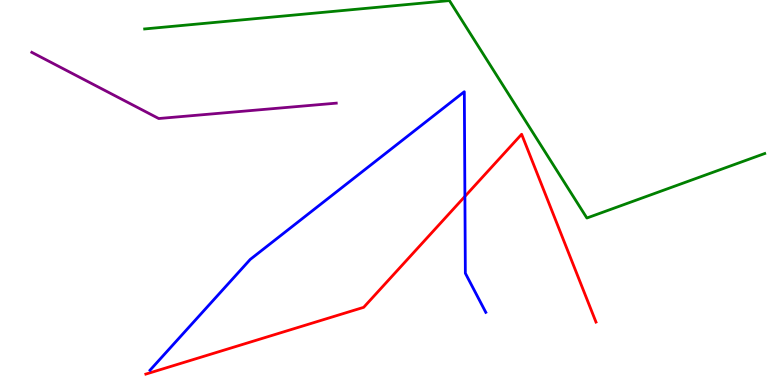[{'lines': ['blue', 'red'], 'intersections': [{'x': 6.0, 'y': 4.9}]}, {'lines': ['green', 'red'], 'intersections': []}, {'lines': ['purple', 'red'], 'intersections': []}, {'lines': ['blue', 'green'], 'intersections': []}, {'lines': ['blue', 'purple'], 'intersections': []}, {'lines': ['green', 'purple'], 'intersections': []}]